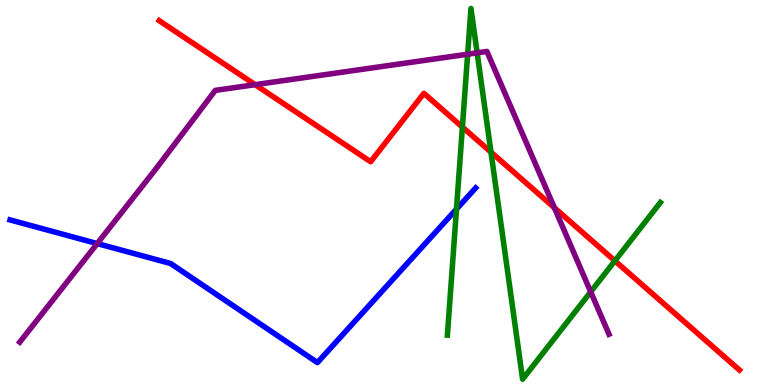[{'lines': ['blue', 'red'], 'intersections': []}, {'lines': ['green', 'red'], 'intersections': [{'x': 5.97, 'y': 6.7}, {'x': 6.34, 'y': 6.05}, {'x': 7.93, 'y': 3.23}]}, {'lines': ['purple', 'red'], 'intersections': [{'x': 3.29, 'y': 7.8}, {'x': 7.15, 'y': 4.6}]}, {'lines': ['blue', 'green'], 'intersections': [{'x': 5.89, 'y': 4.57}]}, {'lines': ['blue', 'purple'], 'intersections': [{'x': 1.25, 'y': 3.67}]}, {'lines': ['green', 'purple'], 'intersections': [{'x': 6.03, 'y': 8.59}, {'x': 6.16, 'y': 8.63}, {'x': 7.62, 'y': 2.42}]}]